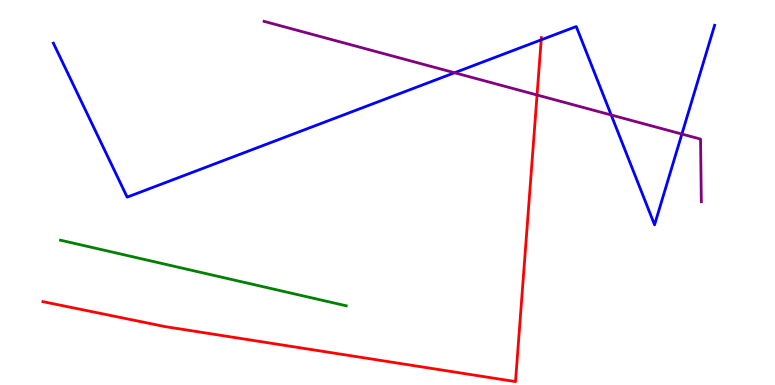[{'lines': ['blue', 'red'], 'intersections': [{'x': 6.98, 'y': 8.97}]}, {'lines': ['green', 'red'], 'intersections': []}, {'lines': ['purple', 'red'], 'intersections': [{'x': 6.93, 'y': 7.53}]}, {'lines': ['blue', 'green'], 'intersections': []}, {'lines': ['blue', 'purple'], 'intersections': [{'x': 5.87, 'y': 8.11}, {'x': 7.89, 'y': 7.01}, {'x': 8.8, 'y': 6.52}]}, {'lines': ['green', 'purple'], 'intersections': []}]